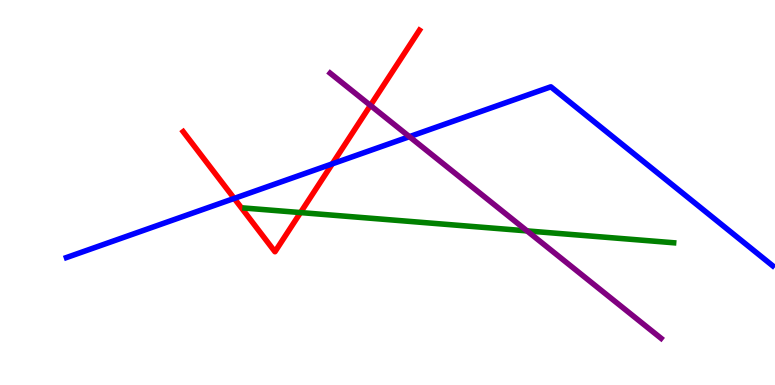[{'lines': ['blue', 'red'], 'intersections': [{'x': 3.02, 'y': 4.85}, {'x': 4.29, 'y': 5.74}]}, {'lines': ['green', 'red'], 'intersections': [{'x': 3.88, 'y': 4.48}]}, {'lines': ['purple', 'red'], 'intersections': [{'x': 4.78, 'y': 7.26}]}, {'lines': ['blue', 'green'], 'intersections': []}, {'lines': ['blue', 'purple'], 'intersections': [{'x': 5.28, 'y': 6.45}]}, {'lines': ['green', 'purple'], 'intersections': [{'x': 6.8, 'y': 4.0}]}]